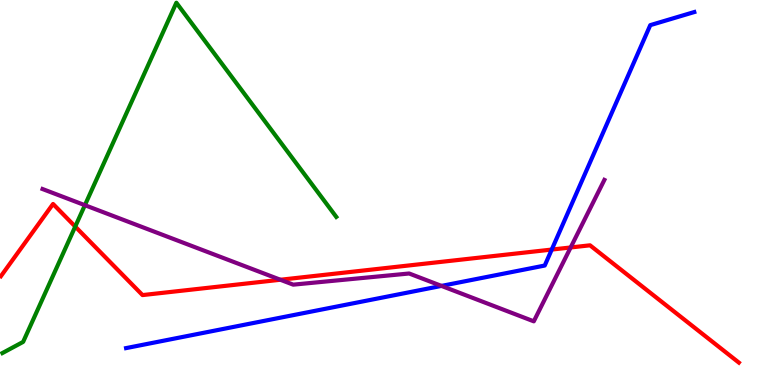[{'lines': ['blue', 'red'], 'intersections': [{'x': 7.12, 'y': 3.52}]}, {'lines': ['green', 'red'], 'intersections': [{'x': 0.971, 'y': 4.12}]}, {'lines': ['purple', 'red'], 'intersections': [{'x': 3.62, 'y': 2.73}, {'x': 7.36, 'y': 3.57}]}, {'lines': ['blue', 'green'], 'intersections': []}, {'lines': ['blue', 'purple'], 'intersections': [{'x': 5.7, 'y': 2.57}]}, {'lines': ['green', 'purple'], 'intersections': [{'x': 1.1, 'y': 4.67}]}]